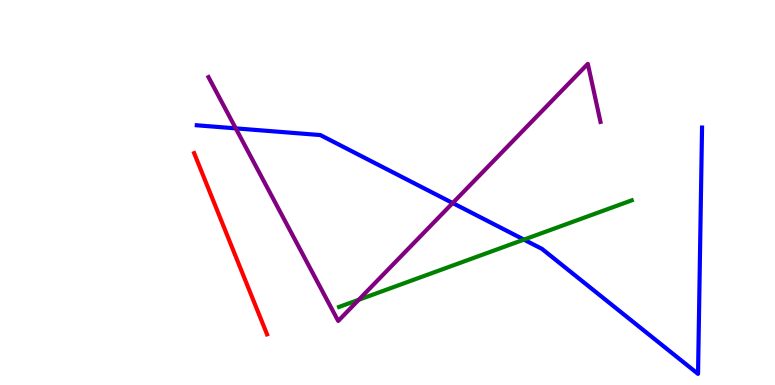[{'lines': ['blue', 'red'], 'intersections': []}, {'lines': ['green', 'red'], 'intersections': []}, {'lines': ['purple', 'red'], 'intersections': []}, {'lines': ['blue', 'green'], 'intersections': [{'x': 6.76, 'y': 3.78}]}, {'lines': ['blue', 'purple'], 'intersections': [{'x': 3.04, 'y': 6.67}, {'x': 5.84, 'y': 4.73}]}, {'lines': ['green', 'purple'], 'intersections': [{'x': 4.63, 'y': 2.21}]}]